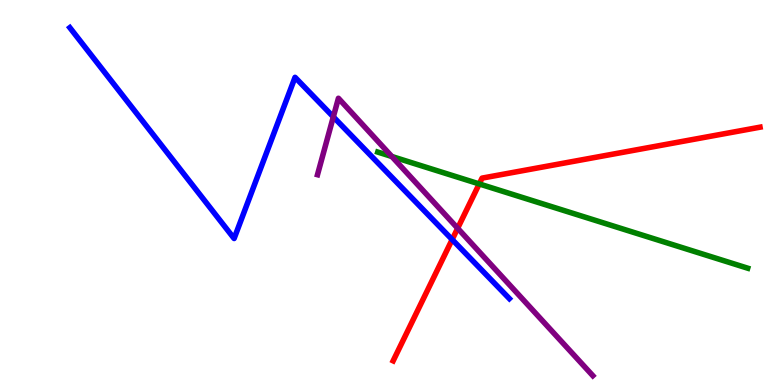[{'lines': ['blue', 'red'], 'intersections': [{'x': 5.83, 'y': 3.78}]}, {'lines': ['green', 'red'], 'intersections': [{'x': 6.18, 'y': 5.22}]}, {'lines': ['purple', 'red'], 'intersections': [{'x': 5.91, 'y': 4.07}]}, {'lines': ['blue', 'green'], 'intersections': []}, {'lines': ['blue', 'purple'], 'intersections': [{'x': 4.3, 'y': 6.96}]}, {'lines': ['green', 'purple'], 'intersections': [{'x': 5.06, 'y': 5.94}]}]